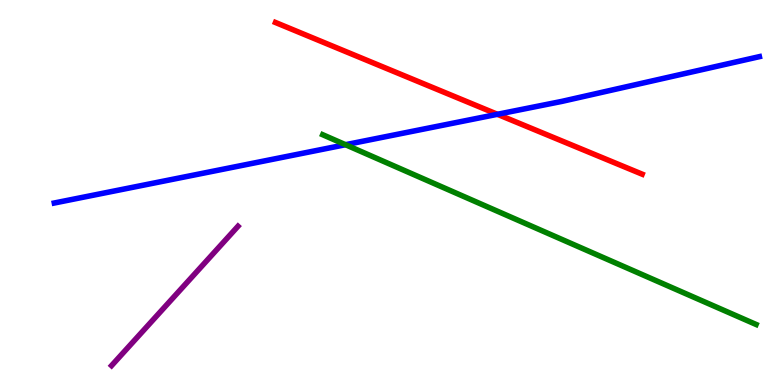[{'lines': ['blue', 'red'], 'intersections': [{'x': 6.42, 'y': 7.03}]}, {'lines': ['green', 'red'], 'intersections': []}, {'lines': ['purple', 'red'], 'intersections': []}, {'lines': ['blue', 'green'], 'intersections': [{'x': 4.46, 'y': 6.24}]}, {'lines': ['blue', 'purple'], 'intersections': []}, {'lines': ['green', 'purple'], 'intersections': []}]